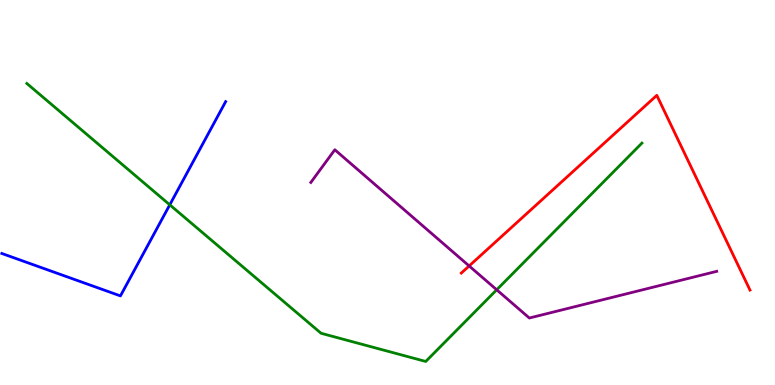[{'lines': ['blue', 'red'], 'intersections': []}, {'lines': ['green', 'red'], 'intersections': []}, {'lines': ['purple', 'red'], 'intersections': [{'x': 6.05, 'y': 3.09}]}, {'lines': ['blue', 'green'], 'intersections': [{'x': 2.19, 'y': 4.68}]}, {'lines': ['blue', 'purple'], 'intersections': []}, {'lines': ['green', 'purple'], 'intersections': [{'x': 6.41, 'y': 2.47}]}]